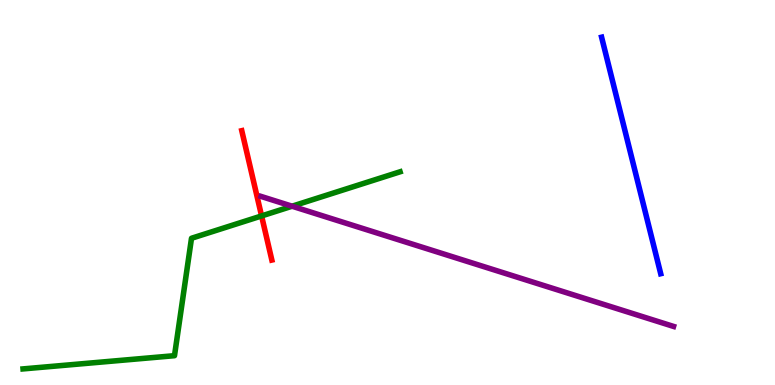[{'lines': ['blue', 'red'], 'intersections': []}, {'lines': ['green', 'red'], 'intersections': [{'x': 3.38, 'y': 4.39}]}, {'lines': ['purple', 'red'], 'intersections': []}, {'lines': ['blue', 'green'], 'intersections': []}, {'lines': ['blue', 'purple'], 'intersections': []}, {'lines': ['green', 'purple'], 'intersections': [{'x': 3.77, 'y': 4.64}]}]